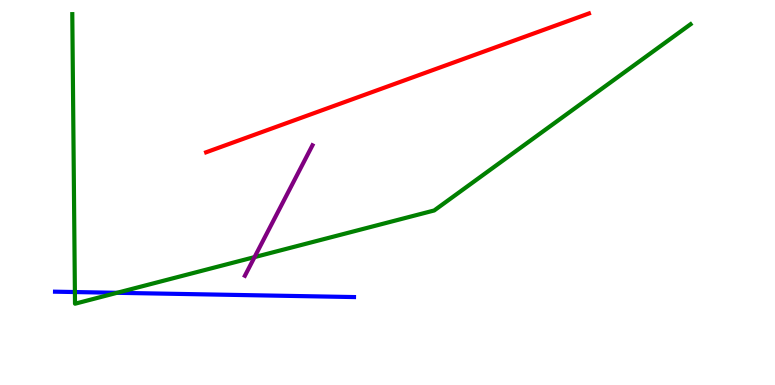[{'lines': ['blue', 'red'], 'intersections': []}, {'lines': ['green', 'red'], 'intersections': []}, {'lines': ['purple', 'red'], 'intersections': []}, {'lines': ['blue', 'green'], 'intersections': [{'x': 0.966, 'y': 2.41}, {'x': 1.51, 'y': 2.39}]}, {'lines': ['blue', 'purple'], 'intersections': []}, {'lines': ['green', 'purple'], 'intersections': [{'x': 3.28, 'y': 3.32}]}]